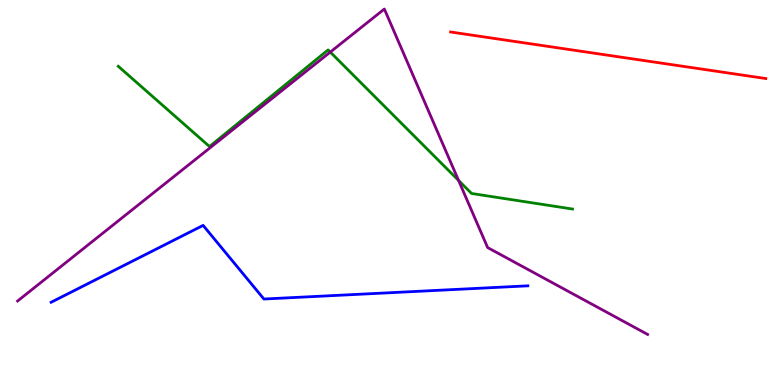[{'lines': ['blue', 'red'], 'intersections': []}, {'lines': ['green', 'red'], 'intersections': []}, {'lines': ['purple', 'red'], 'intersections': []}, {'lines': ['blue', 'green'], 'intersections': []}, {'lines': ['blue', 'purple'], 'intersections': []}, {'lines': ['green', 'purple'], 'intersections': [{'x': 4.26, 'y': 8.65}, {'x': 5.92, 'y': 5.31}]}]